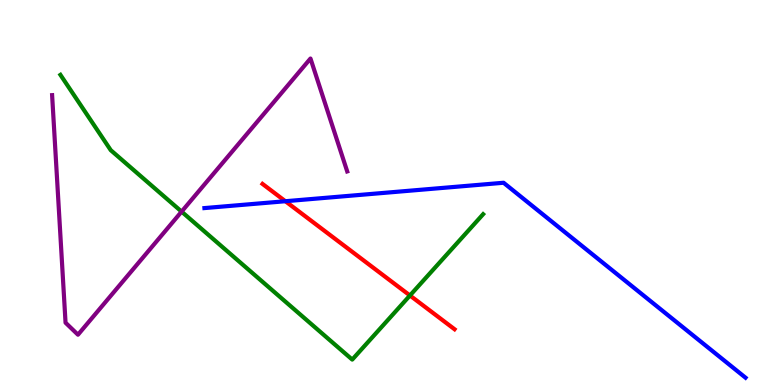[{'lines': ['blue', 'red'], 'intersections': [{'x': 3.68, 'y': 4.77}]}, {'lines': ['green', 'red'], 'intersections': [{'x': 5.29, 'y': 2.32}]}, {'lines': ['purple', 'red'], 'intersections': []}, {'lines': ['blue', 'green'], 'intersections': []}, {'lines': ['blue', 'purple'], 'intersections': []}, {'lines': ['green', 'purple'], 'intersections': [{'x': 2.34, 'y': 4.5}]}]